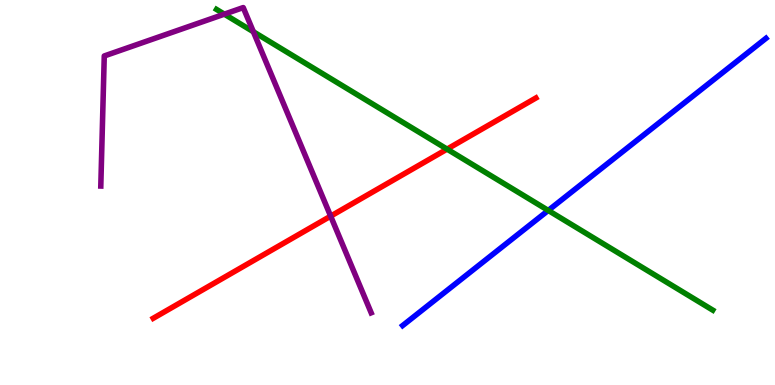[{'lines': ['blue', 'red'], 'intersections': []}, {'lines': ['green', 'red'], 'intersections': [{'x': 5.77, 'y': 6.13}]}, {'lines': ['purple', 'red'], 'intersections': [{'x': 4.27, 'y': 4.39}]}, {'lines': ['blue', 'green'], 'intersections': [{'x': 7.07, 'y': 4.53}]}, {'lines': ['blue', 'purple'], 'intersections': []}, {'lines': ['green', 'purple'], 'intersections': [{'x': 2.89, 'y': 9.63}, {'x': 3.27, 'y': 9.18}]}]